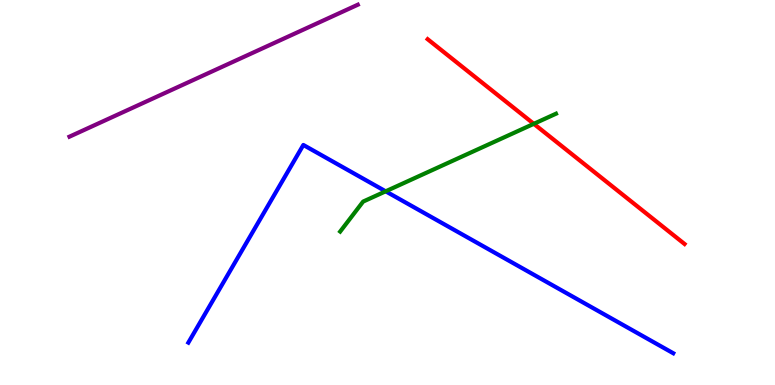[{'lines': ['blue', 'red'], 'intersections': []}, {'lines': ['green', 'red'], 'intersections': [{'x': 6.89, 'y': 6.78}]}, {'lines': ['purple', 'red'], 'intersections': []}, {'lines': ['blue', 'green'], 'intersections': [{'x': 4.98, 'y': 5.03}]}, {'lines': ['blue', 'purple'], 'intersections': []}, {'lines': ['green', 'purple'], 'intersections': []}]